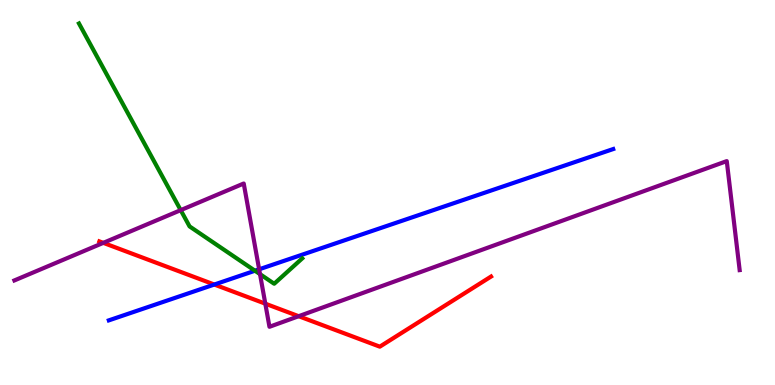[{'lines': ['blue', 'red'], 'intersections': [{'x': 2.77, 'y': 2.61}]}, {'lines': ['green', 'red'], 'intersections': []}, {'lines': ['purple', 'red'], 'intersections': [{'x': 1.33, 'y': 3.69}, {'x': 3.42, 'y': 2.11}, {'x': 3.85, 'y': 1.79}]}, {'lines': ['blue', 'green'], 'intersections': [{'x': 3.29, 'y': 2.97}]}, {'lines': ['blue', 'purple'], 'intersections': [{'x': 3.34, 'y': 3.0}]}, {'lines': ['green', 'purple'], 'intersections': [{'x': 2.33, 'y': 4.54}, {'x': 3.35, 'y': 2.88}]}]